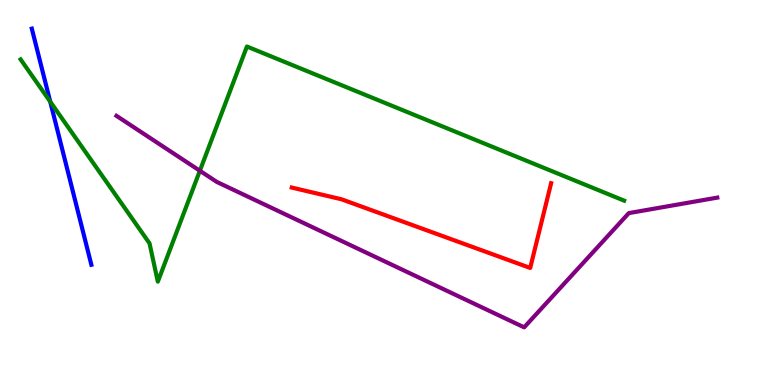[{'lines': ['blue', 'red'], 'intersections': []}, {'lines': ['green', 'red'], 'intersections': []}, {'lines': ['purple', 'red'], 'intersections': []}, {'lines': ['blue', 'green'], 'intersections': [{'x': 0.648, 'y': 7.36}]}, {'lines': ['blue', 'purple'], 'intersections': []}, {'lines': ['green', 'purple'], 'intersections': [{'x': 2.58, 'y': 5.56}]}]